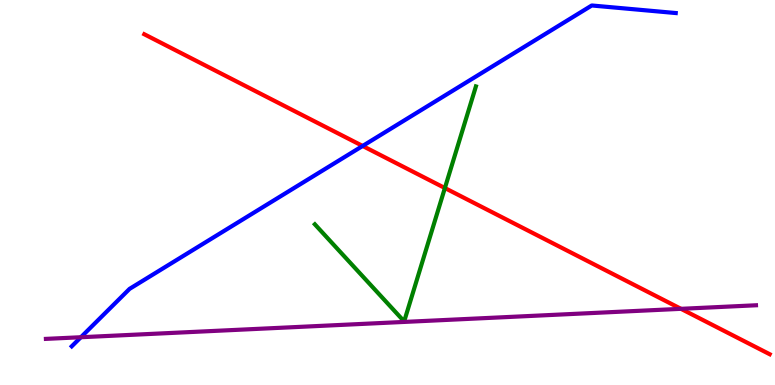[{'lines': ['blue', 'red'], 'intersections': [{'x': 4.68, 'y': 6.21}]}, {'lines': ['green', 'red'], 'intersections': [{'x': 5.74, 'y': 5.12}]}, {'lines': ['purple', 'red'], 'intersections': [{'x': 8.79, 'y': 1.98}]}, {'lines': ['blue', 'green'], 'intersections': []}, {'lines': ['blue', 'purple'], 'intersections': [{'x': 1.04, 'y': 1.24}]}, {'lines': ['green', 'purple'], 'intersections': []}]